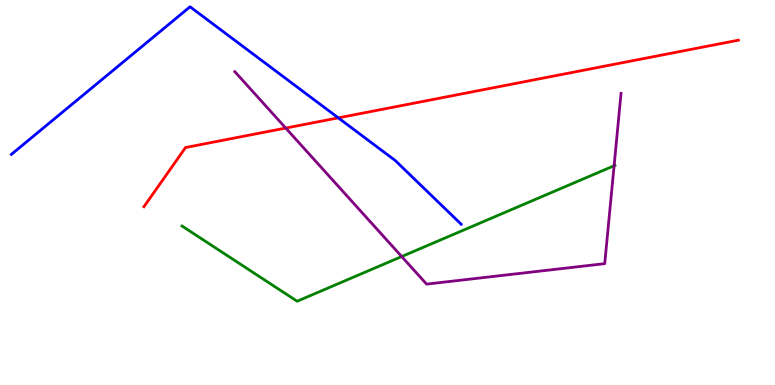[{'lines': ['blue', 'red'], 'intersections': [{'x': 4.37, 'y': 6.94}]}, {'lines': ['green', 'red'], 'intersections': []}, {'lines': ['purple', 'red'], 'intersections': [{'x': 3.69, 'y': 6.67}]}, {'lines': ['blue', 'green'], 'intersections': []}, {'lines': ['blue', 'purple'], 'intersections': []}, {'lines': ['green', 'purple'], 'intersections': [{'x': 5.18, 'y': 3.34}, {'x': 7.92, 'y': 5.7}]}]